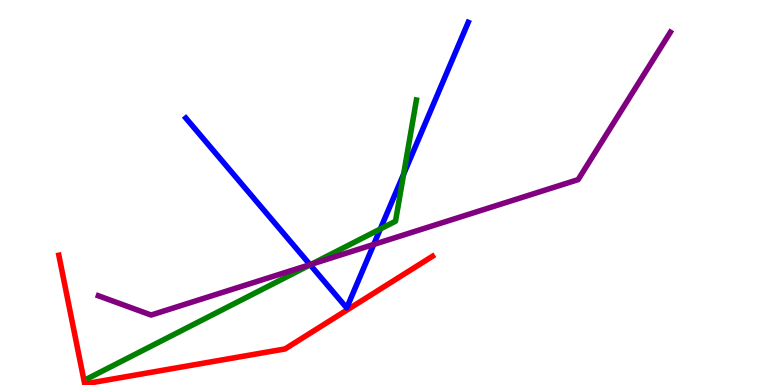[{'lines': ['blue', 'red'], 'intersections': []}, {'lines': ['green', 'red'], 'intersections': []}, {'lines': ['purple', 'red'], 'intersections': []}, {'lines': ['blue', 'green'], 'intersections': [{'x': 4.0, 'y': 3.12}, {'x': 4.91, 'y': 4.05}, {'x': 5.21, 'y': 5.48}]}, {'lines': ['blue', 'purple'], 'intersections': [{'x': 4.0, 'y': 3.13}, {'x': 4.82, 'y': 3.65}]}, {'lines': ['green', 'purple'], 'intersections': [{'x': 4.02, 'y': 3.14}]}]